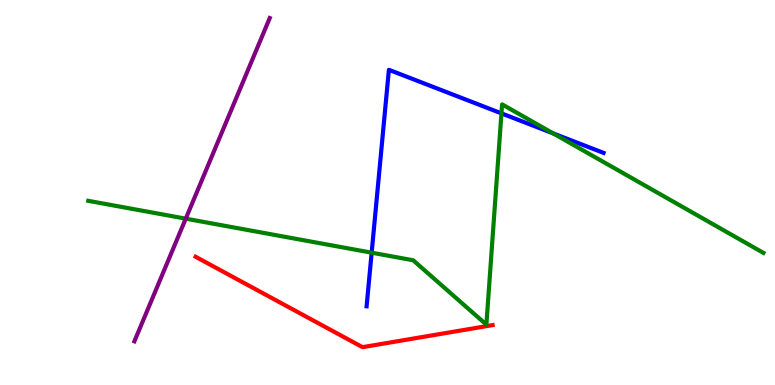[{'lines': ['blue', 'red'], 'intersections': []}, {'lines': ['green', 'red'], 'intersections': []}, {'lines': ['purple', 'red'], 'intersections': []}, {'lines': ['blue', 'green'], 'intersections': [{'x': 4.8, 'y': 3.44}, {'x': 6.47, 'y': 7.06}, {'x': 7.14, 'y': 6.54}]}, {'lines': ['blue', 'purple'], 'intersections': []}, {'lines': ['green', 'purple'], 'intersections': [{'x': 2.4, 'y': 4.32}]}]